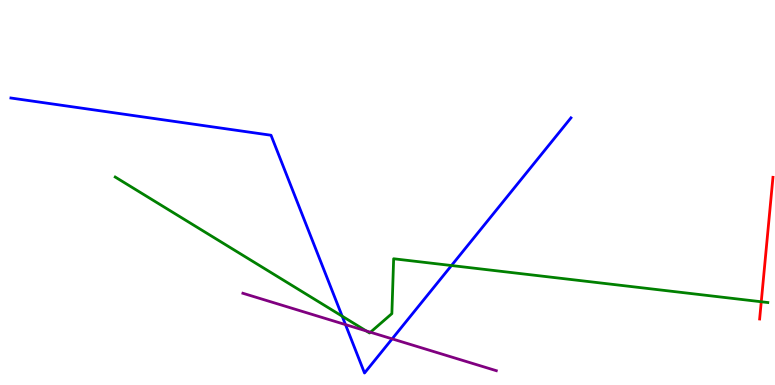[{'lines': ['blue', 'red'], 'intersections': []}, {'lines': ['green', 'red'], 'intersections': [{'x': 9.82, 'y': 2.16}]}, {'lines': ['purple', 'red'], 'intersections': []}, {'lines': ['blue', 'green'], 'intersections': [{'x': 4.42, 'y': 1.79}, {'x': 5.83, 'y': 3.1}]}, {'lines': ['blue', 'purple'], 'intersections': [{'x': 4.46, 'y': 1.57}, {'x': 5.06, 'y': 1.2}]}, {'lines': ['green', 'purple'], 'intersections': [{'x': 4.73, 'y': 1.4}, {'x': 4.78, 'y': 1.37}]}]